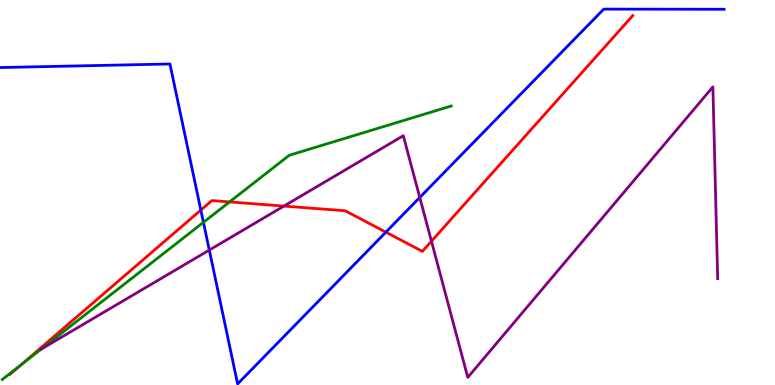[{'lines': ['blue', 'red'], 'intersections': [{'x': 2.59, 'y': 4.54}, {'x': 4.98, 'y': 3.97}]}, {'lines': ['green', 'red'], 'intersections': [{'x': 0.276, 'y': 0.531}, {'x': 2.96, 'y': 4.76}]}, {'lines': ['purple', 'red'], 'intersections': [{'x': 3.66, 'y': 4.65}, {'x': 5.57, 'y': 3.73}]}, {'lines': ['blue', 'green'], 'intersections': [{'x': 2.62, 'y': 4.23}]}, {'lines': ['blue', 'purple'], 'intersections': [{'x': 2.7, 'y': 3.5}, {'x': 5.42, 'y': 4.87}]}, {'lines': ['green', 'purple'], 'intersections': []}]